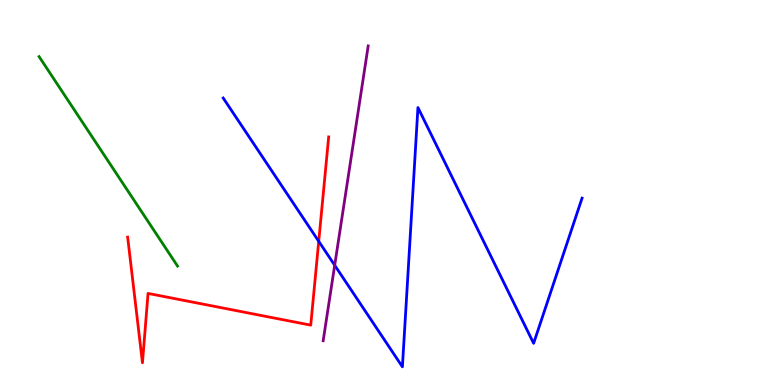[{'lines': ['blue', 'red'], 'intersections': [{'x': 4.11, 'y': 3.73}]}, {'lines': ['green', 'red'], 'intersections': []}, {'lines': ['purple', 'red'], 'intersections': []}, {'lines': ['blue', 'green'], 'intersections': []}, {'lines': ['blue', 'purple'], 'intersections': [{'x': 4.32, 'y': 3.11}]}, {'lines': ['green', 'purple'], 'intersections': []}]